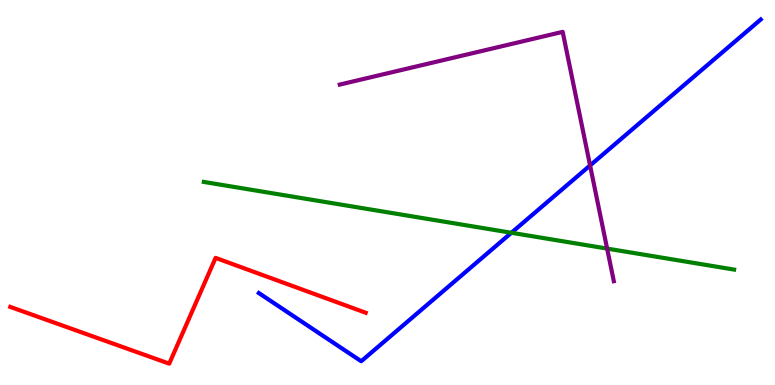[{'lines': ['blue', 'red'], 'intersections': []}, {'lines': ['green', 'red'], 'intersections': []}, {'lines': ['purple', 'red'], 'intersections': []}, {'lines': ['blue', 'green'], 'intersections': [{'x': 6.6, 'y': 3.95}]}, {'lines': ['blue', 'purple'], 'intersections': [{'x': 7.61, 'y': 5.7}]}, {'lines': ['green', 'purple'], 'intersections': [{'x': 7.83, 'y': 3.54}]}]